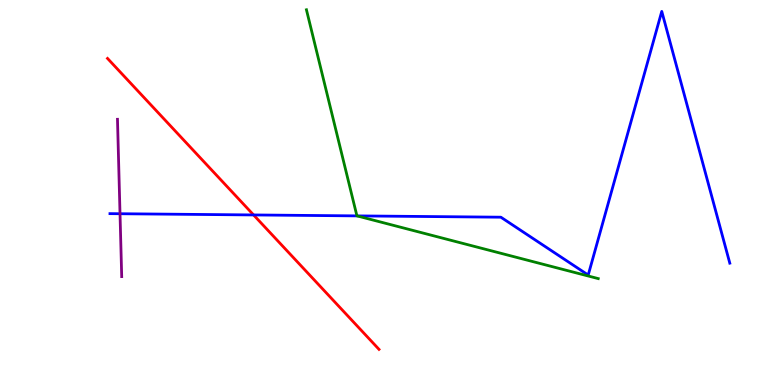[{'lines': ['blue', 'red'], 'intersections': [{'x': 3.27, 'y': 4.42}]}, {'lines': ['green', 'red'], 'intersections': []}, {'lines': ['purple', 'red'], 'intersections': []}, {'lines': ['blue', 'green'], 'intersections': [{'x': 4.61, 'y': 4.39}]}, {'lines': ['blue', 'purple'], 'intersections': [{'x': 1.55, 'y': 4.45}]}, {'lines': ['green', 'purple'], 'intersections': []}]